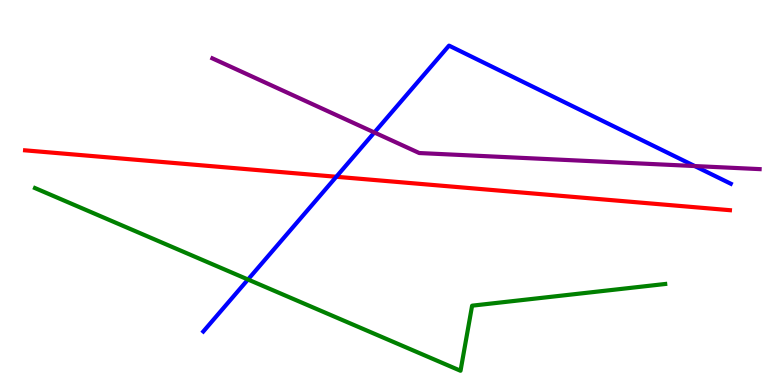[{'lines': ['blue', 'red'], 'intersections': [{'x': 4.34, 'y': 5.41}]}, {'lines': ['green', 'red'], 'intersections': []}, {'lines': ['purple', 'red'], 'intersections': []}, {'lines': ['blue', 'green'], 'intersections': [{'x': 3.2, 'y': 2.74}]}, {'lines': ['blue', 'purple'], 'intersections': [{'x': 4.83, 'y': 6.56}, {'x': 8.96, 'y': 5.69}]}, {'lines': ['green', 'purple'], 'intersections': []}]